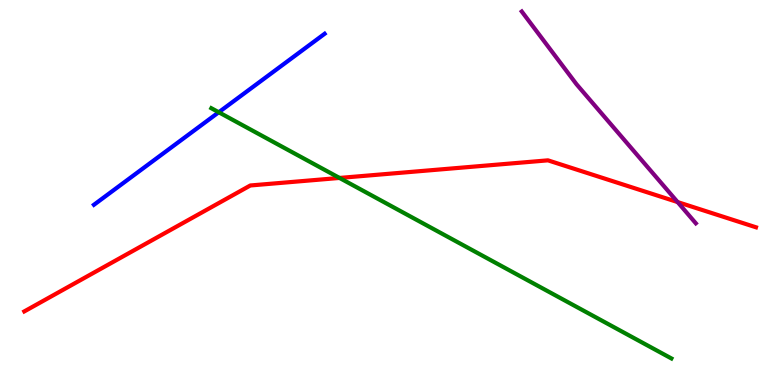[{'lines': ['blue', 'red'], 'intersections': []}, {'lines': ['green', 'red'], 'intersections': [{'x': 4.38, 'y': 5.38}]}, {'lines': ['purple', 'red'], 'intersections': [{'x': 8.74, 'y': 4.75}]}, {'lines': ['blue', 'green'], 'intersections': [{'x': 2.82, 'y': 7.08}]}, {'lines': ['blue', 'purple'], 'intersections': []}, {'lines': ['green', 'purple'], 'intersections': []}]